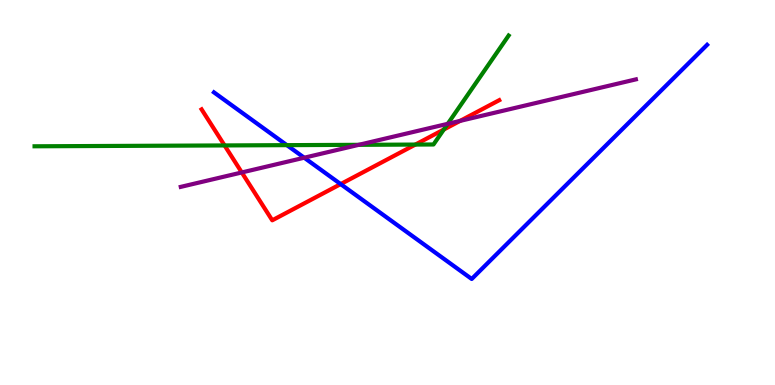[{'lines': ['blue', 'red'], 'intersections': [{'x': 4.4, 'y': 5.22}]}, {'lines': ['green', 'red'], 'intersections': [{'x': 2.9, 'y': 6.22}, {'x': 5.36, 'y': 6.24}, {'x': 5.73, 'y': 6.64}]}, {'lines': ['purple', 'red'], 'intersections': [{'x': 3.12, 'y': 5.52}, {'x': 5.94, 'y': 6.86}]}, {'lines': ['blue', 'green'], 'intersections': [{'x': 3.7, 'y': 6.23}]}, {'lines': ['blue', 'purple'], 'intersections': [{'x': 3.93, 'y': 5.9}]}, {'lines': ['green', 'purple'], 'intersections': [{'x': 4.63, 'y': 6.24}, {'x': 5.78, 'y': 6.78}]}]